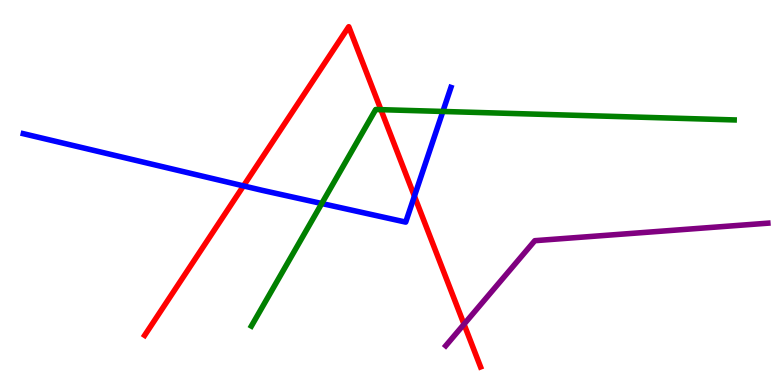[{'lines': ['blue', 'red'], 'intersections': [{'x': 3.14, 'y': 5.17}, {'x': 5.35, 'y': 4.9}]}, {'lines': ['green', 'red'], 'intersections': [{'x': 4.91, 'y': 7.15}]}, {'lines': ['purple', 'red'], 'intersections': [{'x': 5.99, 'y': 1.58}]}, {'lines': ['blue', 'green'], 'intersections': [{'x': 4.15, 'y': 4.71}, {'x': 5.71, 'y': 7.11}]}, {'lines': ['blue', 'purple'], 'intersections': []}, {'lines': ['green', 'purple'], 'intersections': []}]